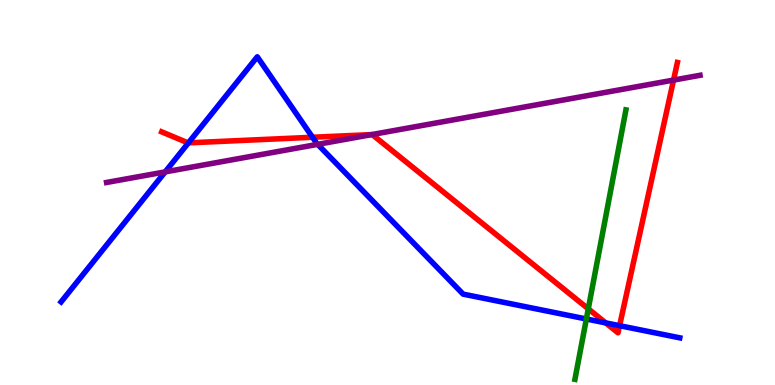[{'lines': ['blue', 'red'], 'intersections': [{'x': 2.43, 'y': 6.29}, {'x': 4.03, 'y': 6.43}, {'x': 7.82, 'y': 1.61}, {'x': 7.99, 'y': 1.54}]}, {'lines': ['green', 'red'], 'intersections': [{'x': 7.59, 'y': 1.98}]}, {'lines': ['purple', 'red'], 'intersections': [{'x': 4.8, 'y': 6.5}, {'x': 8.69, 'y': 7.92}]}, {'lines': ['blue', 'green'], 'intersections': [{'x': 7.57, 'y': 1.71}]}, {'lines': ['blue', 'purple'], 'intersections': [{'x': 2.13, 'y': 5.54}, {'x': 4.1, 'y': 6.25}]}, {'lines': ['green', 'purple'], 'intersections': []}]